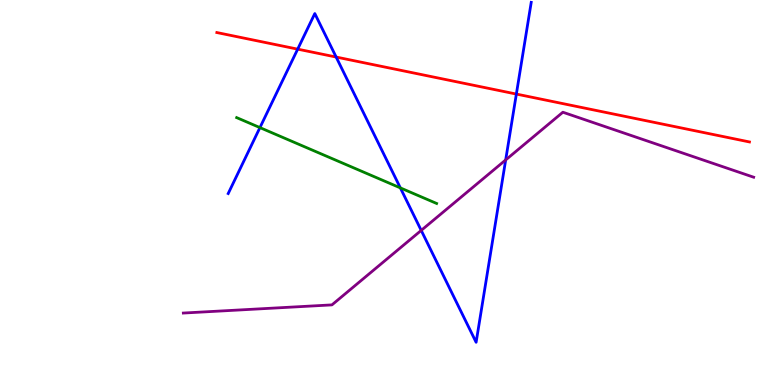[{'lines': ['blue', 'red'], 'intersections': [{'x': 3.84, 'y': 8.72}, {'x': 4.34, 'y': 8.52}, {'x': 6.66, 'y': 7.56}]}, {'lines': ['green', 'red'], 'intersections': []}, {'lines': ['purple', 'red'], 'intersections': []}, {'lines': ['blue', 'green'], 'intersections': [{'x': 3.35, 'y': 6.69}, {'x': 5.17, 'y': 5.12}]}, {'lines': ['blue', 'purple'], 'intersections': [{'x': 5.44, 'y': 4.02}, {'x': 6.52, 'y': 5.85}]}, {'lines': ['green', 'purple'], 'intersections': []}]